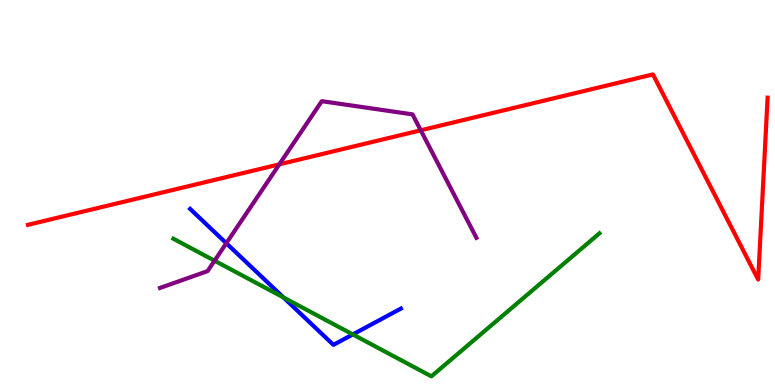[{'lines': ['blue', 'red'], 'intersections': []}, {'lines': ['green', 'red'], 'intersections': []}, {'lines': ['purple', 'red'], 'intersections': [{'x': 3.6, 'y': 5.73}, {'x': 5.43, 'y': 6.62}]}, {'lines': ['blue', 'green'], 'intersections': [{'x': 3.66, 'y': 2.27}, {'x': 4.55, 'y': 1.31}]}, {'lines': ['blue', 'purple'], 'intersections': [{'x': 2.92, 'y': 3.68}]}, {'lines': ['green', 'purple'], 'intersections': [{'x': 2.77, 'y': 3.23}]}]